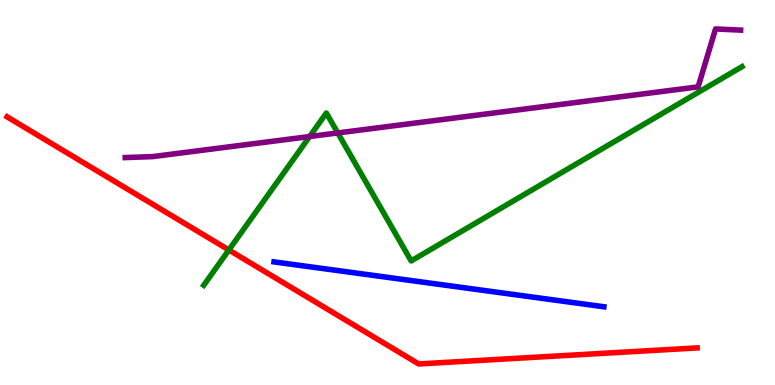[{'lines': ['blue', 'red'], 'intersections': []}, {'lines': ['green', 'red'], 'intersections': [{'x': 2.95, 'y': 3.51}]}, {'lines': ['purple', 'red'], 'intersections': []}, {'lines': ['blue', 'green'], 'intersections': []}, {'lines': ['blue', 'purple'], 'intersections': []}, {'lines': ['green', 'purple'], 'intersections': [{'x': 4.0, 'y': 6.45}, {'x': 4.36, 'y': 6.55}]}]